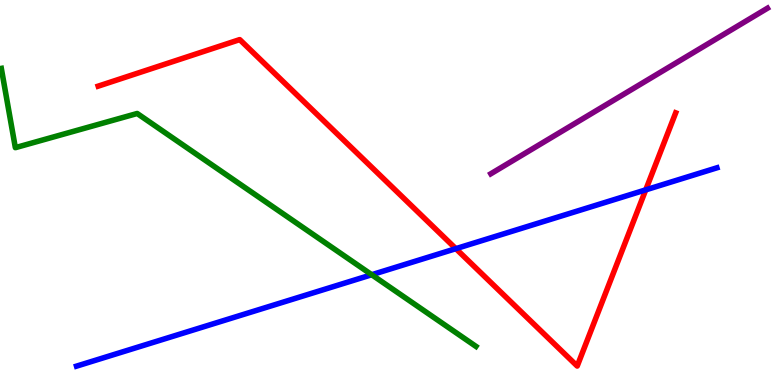[{'lines': ['blue', 'red'], 'intersections': [{'x': 5.88, 'y': 3.54}, {'x': 8.33, 'y': 5.07}]}, {'lines': ['green', 'red'], 'intersections': []}, {'lines': ['purple', 'red'], 'intersections': []}, {'lines': ['blue', 'green'], 'intersections': [{'x': 4.8, 'y': 2.86}]}, {'lines': ['blue', 'purple'], 'intersections': []}, {'lines': ['green', 'purple'], 'intersections': []}]